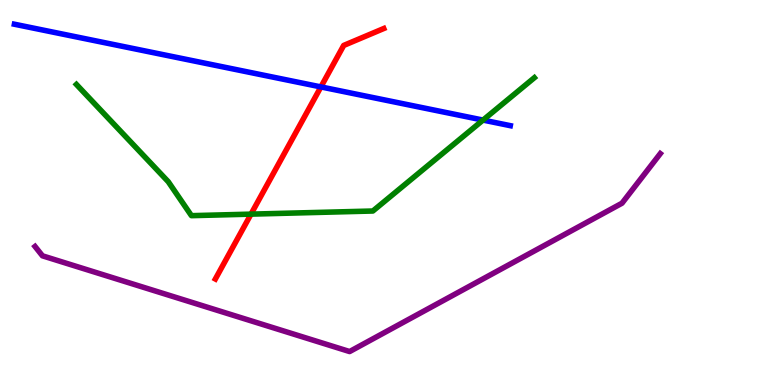[{'lines': ['blue', 'red'], 'intersections': [{'x': 4.14, 'y': 7.74}]}, {'lines': ['green', 'red'], 'intersections': [{'x': 3.24, 'y': 4.44}]}, {'lines': ['purple', 'red'], 'intersections': []}, {'lines': ['blue', 'green'], 'intersections': [{'x': 6.23, 'y': 6.88}]}, {'lines': ['blue', 'purple'], 'intersections': []}, {'lines': ['green', 'purple'], 'intersections': []}]